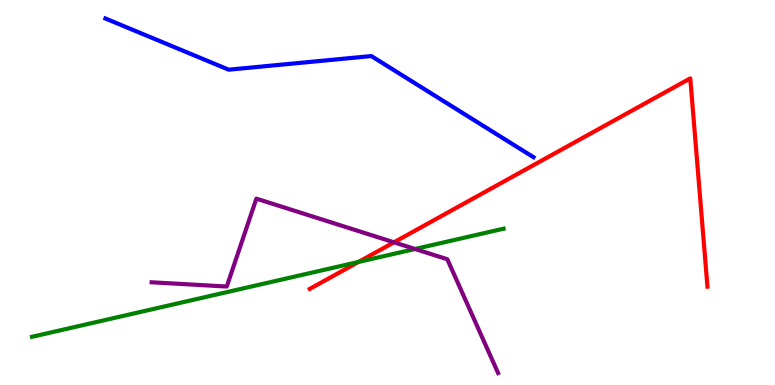[{'lines': ['blue', 'red'], 'intersections': []}, {'lines': ['green', 'red'], 'intersections': [{'x': 4.63, 'y': 3.2}]}, {'lines': ['purple', 'red'], 'intersections': [{'x': 5.08, 'y': 3.71}]}, {'lines': ['blue', 'green'], 'intersections': []}, {'lines': ['blue', 'purple'], 'intersections': []}, {'lines': ['green', 'purple'], 'intersections': [{'x': 5.36, 'y': 3.53}]}]